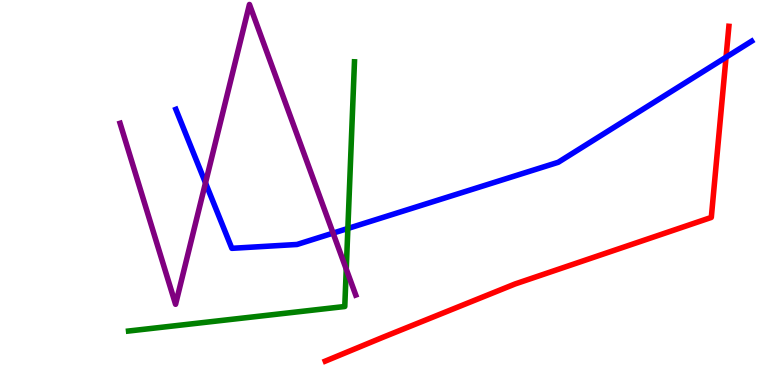[{'lines': ['blue', 'red'], 'intersections': [{'x': 9.37, 'y': 8.51}]}, {'lines': ['green', 'red'], 'intersections': []}, {'lines': ['purple', 'red'], 'intersections': []}, {'lines': ['blue', 'green'], 'intersections': [{'x': 4.49, 'y': 4.07}]}, {'lines': ['blue', 'purple'], 'intersections': [{'x': 2.65, 'y': 5.25}, {'x': 4.3, 'y': 3.94}]}, {'lines': ['green', 'purple'], 'intersections': [{'x': 4.47, 'y': 3.01}]}]